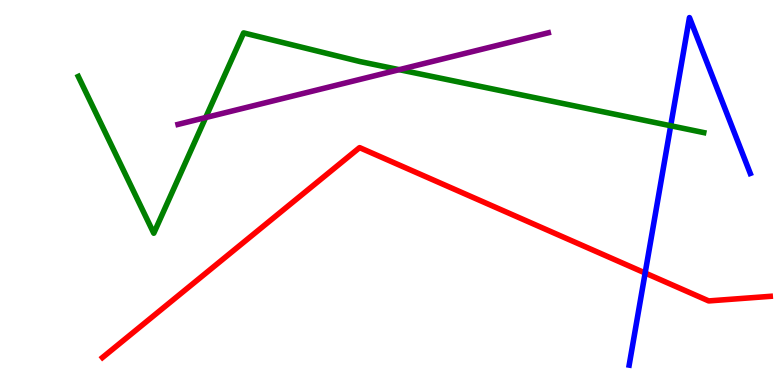[{'lines': ['blue', 'red'], 'intersections': [{'x': 8.32, 'y': 2.91}]}, {'lines': ['green', 'red'], 'intersections': []}, {'lines': ['purple', 'red'], 'intersections': []}, {'lines': ['blue', 'green'], 'intersections': [{'x': 8.65, 'y': 6.73}]}, {'lines': ['blue', 'purple'], 'intersections': []}, {'lines': ['green', 'purple'], 'intersections': [{'x': 2.65, 'y': 6.95}, {'x': 5.15, 'y': 8.19}]}]